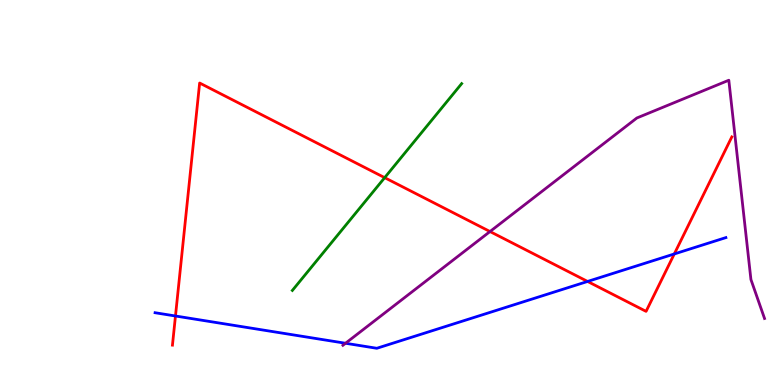[{'lines': ['blue', 'red'], 'intersections': [{'x': 2.26, 'y': 1.79}, {'x': 7.58, 'y': 2.69}, {'x': 8.7, 'y': 3.4}]}, {'lines': ['green', 'red'], 'intersections': [{'x': 4.96, 'y': 5.39}]}, {'lines': ['purple', 'red'], 'intersections': [{'x': 6.32, 'y': 3.99}]}, {'lines': ['blue', 'green'], 'intersections': []}, {'lines': ['blue', 'purple'], 'intersections': [{'x': 4.46, 'y': 1.08}]}, {'lines': ['green', 'purple'], 'intersections': []}]